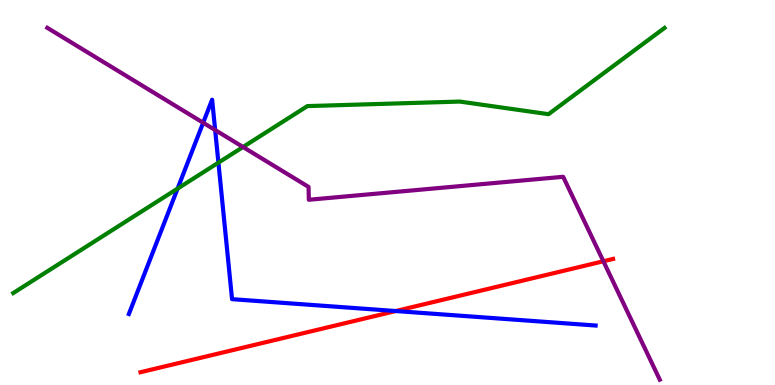[{'lines': ['blue', 'red'], 'intersections': [{'x': 5.11, 'y': 1.92}]}, {'lines': ['green', 'red'], 'intersections': []}, {'lines': ['purple', 'red'], 'intersections': [{'x': 7.79, 'y': 3.21}]}, {'lines': ['blue', 'green'], 'intersections': [{'x': 2.29, 'y': 5.1}, {'x': 2.82, 'y': 5.78}]}, {'lines': ['blue', 'purple'], 'intersections': [{'x': 2.62, 'y': 6.81}, {'x': 2.78, 'y': 6.62}]}, {'lines': ['green', 'purple'], 'intersections': [{'x': 3.14, 'y': 6.18}]}]